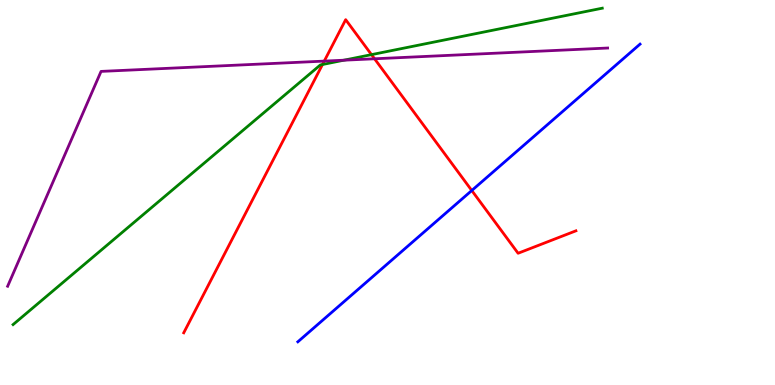[{'lines': ['blue', 'red'], 'intersections': [{'x': 6.09, 'y': 5.05}]}, {'lines': ['green', 'red'], 'intersections': [{'x': 4.16, 'y': 8.32}, {'x': 4.79, 'y': 8.58}]}, {'lines': ['purple', 'red'], 'intersections': [{'x': 4.18, 'y': 8.41}, {'x': 4.83, 'y': 8.47}]}, {'lines': ['blue', 'green'], 'intersections': []}, {'lines': ['blue', 'purple'], 'intersections': []}, {'lines': ['green', 'purple'], 'intersections': [{'x': 4.44, 'y': 8.44}]}]